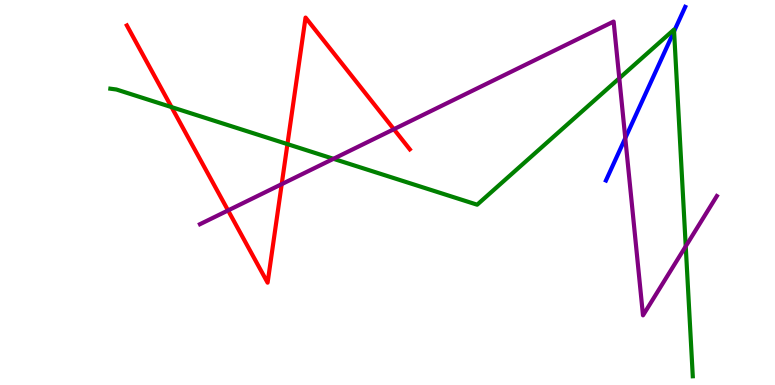[{'lines': ['blue', 'red'], 'intersections': []}, {'lines': ['green', 'red'], 'intersections': [{'x': 2.21, 'y': 7.22}, {'x': 3.71, 'y': 6.26}]}, {'lines': ['purple', 'red'], 'intersections': [{'x': 2.94, 'y': 4.53}, {'x': 3.63, 'y': 5.22}, {'x': 5.08, 'y': 6.64}]}, {'lines': ['blue', 'green'], 'intersections': [{'x': 8.7, 'y': 9.19}]}, {'lines': ['blue', 'purple'], 'intersections': [{'x': 8.07, 'y': 6.41}]}, {'lines': ['green', 'purple'], 'intersections': [{'x': 4.3, 'y': 5.88}, {'x': 7.99, 'y': 7.97}, {'x': 8.85, 'y': 3.6}]}]